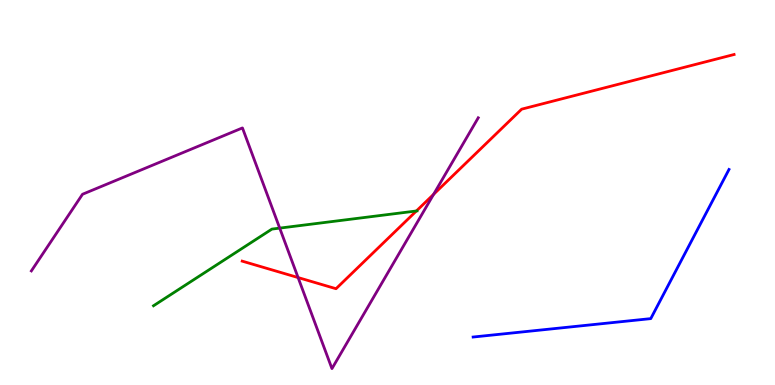[{'lines': ['blue', 'red'], 'intersections': []}, {'lines': ['green', 'red'], 'intersections': [{'x': 5.37, 'y': 4.52}]}, {'lines': ['purple', 'red'], 'intersections': [{'x': 3.85, 'y': 2.79}, {'x': 5.59, 'y': 4.95}]}, {'lines': ['blue', 'green'], 'intersections': []}, {'lines': ['blue', 'purple'], 'intersections': []}, {'lines': ['green', 'purple'], 'intersections': [{'x': 3.61, 'y': 4.07}]}]